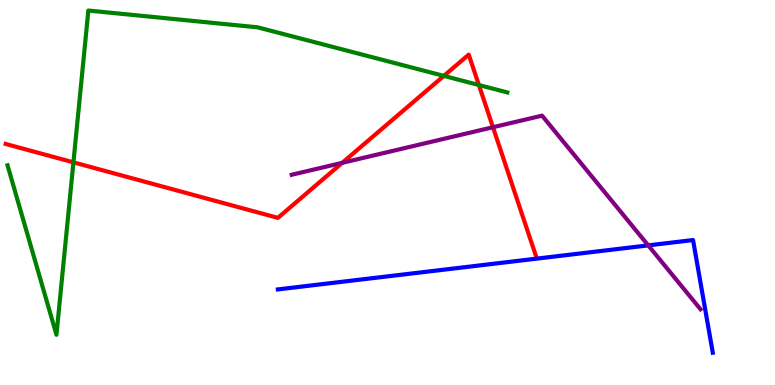[{'lines': ['blue', 'red'], 'intersections': []}, {'lines': ['green', 'red'], 'intersections': [{'x': 0.947, 'y': 5.78}, {'x': 5.73, 'y': 8.03}, {'x': 6.18, 'y': 7.79}]}, {'lines': ['purple', 'red'], 'intersections': [{'x': 4.42, 'y': 5.77}, {'x': 6.36, 'y': 6.7}]}, {'lines': ['blue', 'green'], 'intersections': []}, {'lines': ['blue', 'purple'], 'intersections': [{'x': 8.36, 'y': 3.63}]}, {'lines': ['green', 'purple'], 'intersections': []}]